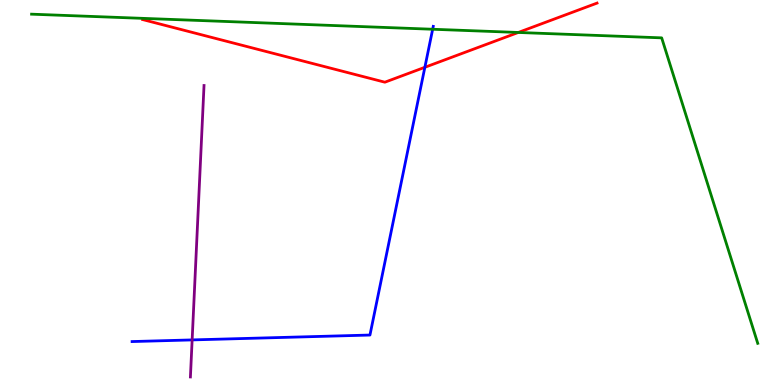[{'lines': ['blue', 'red'], 'intersections': [{'x': 5.48, 'y': 8.25}]}, {'lines': ['green', 'red'], 'intersections': [{'x': 6.69, 'y': 9.16}]}, {'lines': ['purple', 'red'], 'intersections': []}, {'lines': ['blue', 'green'], 'intersections': [{'x': 5.58, 'y': 9.24}]}, {'lines': ['blue', 'purple'], 'intersections': [{'x': 2.48, 'y': 1.17}]}, {'lines': ['green', 'purple'], 'intersections': []}]